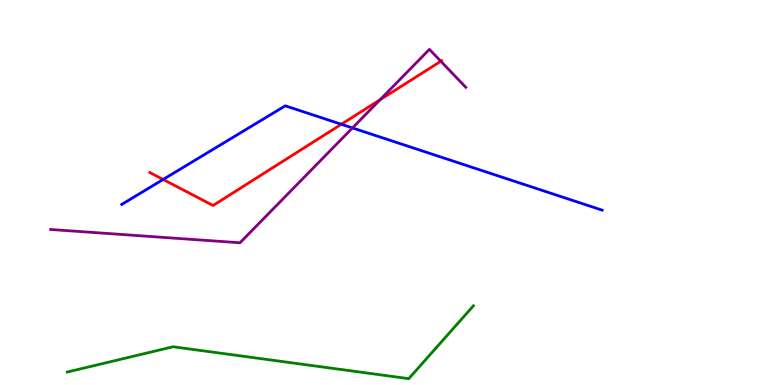[{'lines': ['blue', 'red'], 'intersections': [{'x': 2.11, 'y': 5.34}, {'x': 4.4, 'y': 6.77}]}, {'lines': ['green', 'red'], 'intersections': []}, {'lines': ['purple', 'red'], 'intersections': [{'x': 4.9, 'y': 7.41}, {'x': 5.69, 'y': 8.41}]}, {'lines': ['blue', 'green'], 'intersections': []}, {'lines': ['blue', 'purple'], 'intersections': [{'x': 4.55, 'y': 6.68}]}, {'lines': ['green', 'purple'], 'intersections': []}]